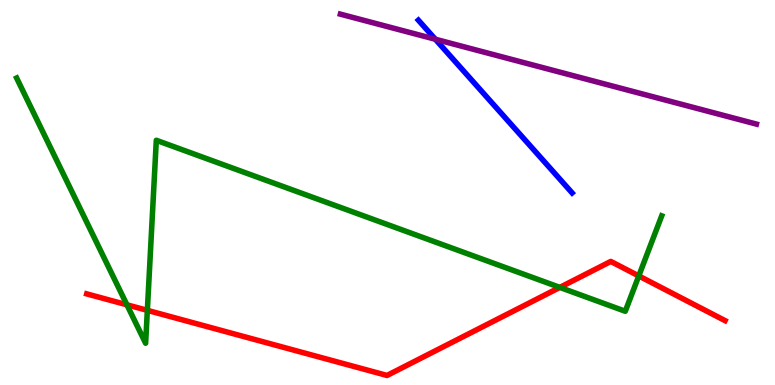[{'lines': ['blue', 'red'], 'intersections': []}, {'lines': ['green', 'red'], 'intersections': [{'x': 1.64, 'y': 2.08}, {'x': 1.9, 'y': 1.94}, {'x': 7.22, 'y': 2.54}, {'x': 8.24, 'y': 2.83}]}, {'lines': ['purple', 'red'], 'intersections': []}, {'lines': ['blue', 'green'], 'intersections': []}, {'lines': ['blue', 'purple'], 'intersections': [{'x': 5.62, 'y': 8.98}]}, {'lines': ['green', 'purple'], 'intersections': []}]